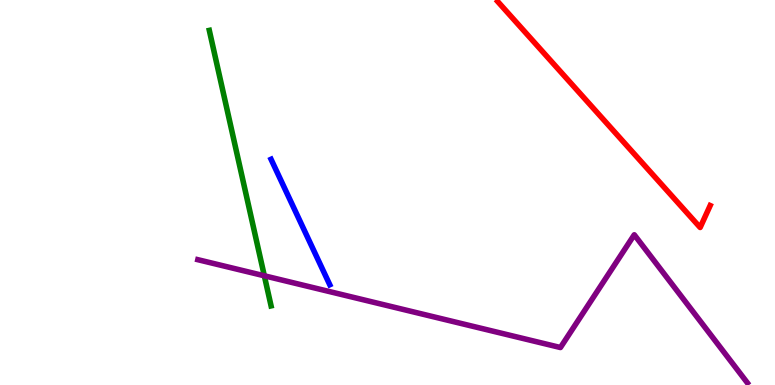[{'lines': ['blue', 'red'], 'intersections': []}, {'lines': ['green', 'red'], 'intersections': []}, {'lines': ['purple', 'red'], 'intersections': []}, {'lines': ['blue', 'green'], 'intersections': []}, {'lines': ['blue', 'purple'], 'intersections': []}, {'lines': ['green', 'purple'], 'intersections': [{'x': 3.41, 'y': 2.84}]}]